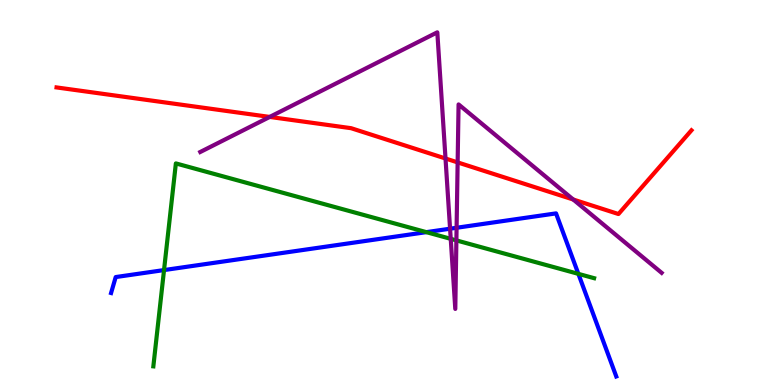[{'lines': ['blue', 'red'], 'intersections': []}, {'lines': ['green', 'red'], 'intersections': []}, {'lines': ['purple', 'red'], 'intersections': [{'x': 3.48, 'y': 6.96}, {'x': 5.75, 'y': 5.88}, {'x': 5.91, 'y': 5.78}, {'x': 7.4, 'y': 4.82}]}, {'lines': ['blue', 'green'], 'intersections': [{'x': 2.12, 'y': 2.99}, {'x': 5.5, 'y': 3.97}, {'x': 7.46, 'y': 2.89}]}, {'lines': ['blue', 'purple'], 'intersections': [{'x': 5.81, 'y': 4.06}, {'x': 5.89, 'y': 4.08}]}, {'lines': ['green', 'purple'], 'intersections': [{'x': 5.82, 'y': 3.8}, {'x': 5.89, 'y': 3.76}]}]